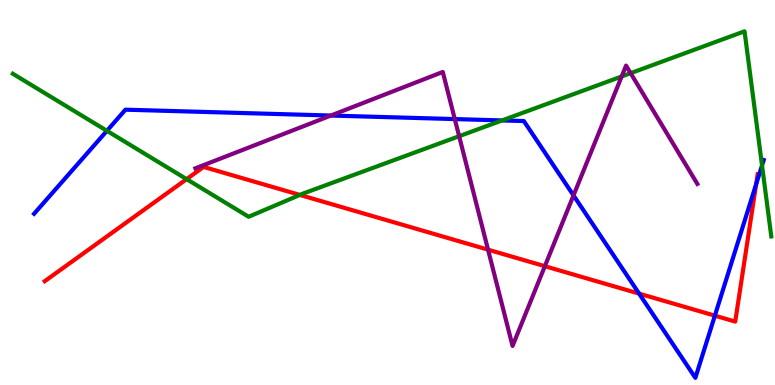[{'lines': ['blue', 'red'], 'intersections': [{'x': 8.25, 'y': 2.37}, {'x': 9.22, 'y': 1.8}, {'x': 9.76, 'y': 5.22}]}, {'lines': ['green', 'red'], 'intersections': [{'x': 2.41, 'y': 5.35}, {'x': 3.87, 'y': 4.94}]}, {'lines': ['purple', 'red'], 'intersections': [{'x': 6.3, 'y': 3.52}, {'x': 7.03, 'y': 3.09}]}, {'lines': ['blue', 'green'], 'intersections': [{'x': 1.38, 'y': 6.6}, {'x': 6.48, 'y': 6.87}, {'x': 9.83, 'y': 5.7}]}, {'lines': ['blue', 'purple'], 'intersections': [{'x': 4.27, 'y': 7.0}, {'x': 5.87, 'y': 6.91}, {'x': 7.4, 'y': 4.92}]}, {'lines': ['green', 'purple'], 'intersections': [{'x': 5.92, 'y': 6.46}, {'x': 8.02, 'y': 8.01}, {'x': 8.14, 'y': 8.1}]}]